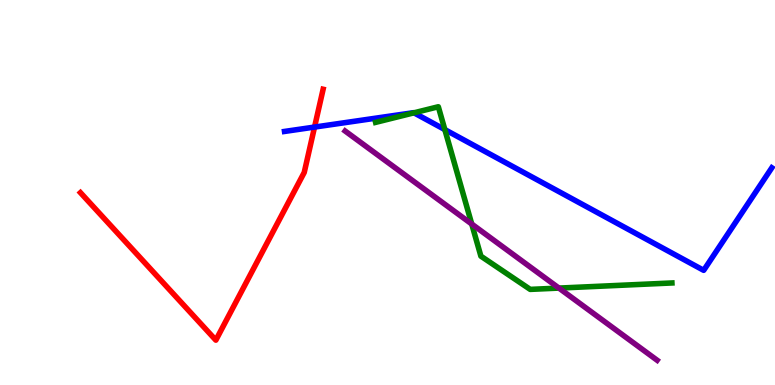[{'lines': ['blue', 'red'], 'intersections': [{'x': 4.06, 'y': 6.7}]}, {'lines': ['green', 'red'], 'intersections': []}, {'lines': ['purple', 'red'], 'intersections': []}, {'lines': ['blue', 'green'], 'intersections': [{'x': 5.34, 'y': 7.07}, {'x': 5.74, 'y': 6.63}]}, {'lines': ['blue', 'purple'], 'intersections': []}, {'lines': ['green', 'purple'], 'intersections': [{'x': 6.09, 'y': 4.18}, {'x': 7.21, 'y': 2.52}]}]